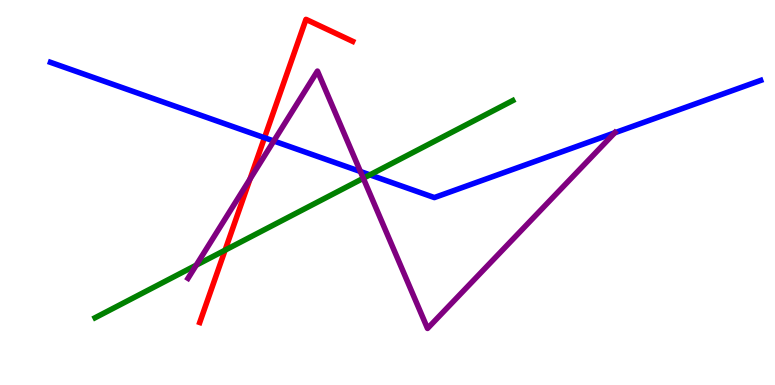[{'lines': ['blue', 'red'], 'intersections': [{'x': 3.41, 'y': 6.42}]}, {'lines': ['green', 'red'], 'intersections': [{'x': 2.9, 'y': 3.5}]}, {'lines': ['purple', 'red'], 'intersections': [{'x': 3.23, 'y': 5.35}]}, {'lines': ['blue', 'green'], 'intersections': [{'x': 4.77, 'y': 5.46}]}, {'lines': ['blue', 'purple'], 'intersections': [{'x': 3.53, 'y': 6.34}, {'x': 4.65, 'y': 5.55}, {'x': 7.93, 'y': 6.55}]}, {'lines': ['green', 'purple'], 'intersections': [{'x': 2.53, 'y': 3.11}, {'x': 4.69, 'y': 5.37}]}]